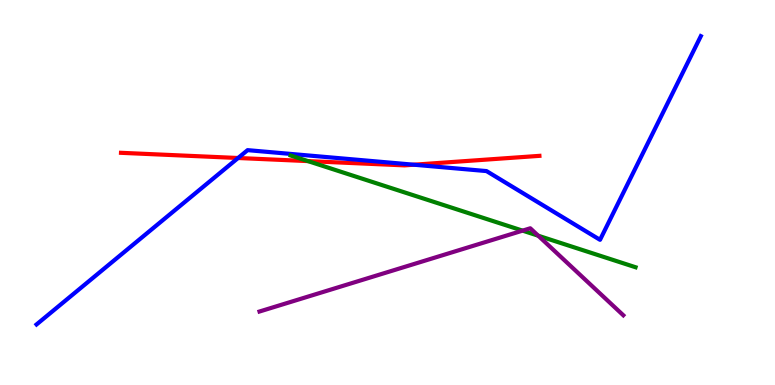[{'lines': ['blue', 'red'], 'intersections': [{'x': 3.07, 'y': 5.9}, {'x': 5.34, 'y': 5.72}]}, {'lines': ['green', 'red'], 'intersections': [{'x': 3.97, 'y': 5.82}]}, {'lines': ['purple', 'red'], 'intersections': []}, {'lines': ['blue', 'green'], 'intersections': []}, {'lines': ['blue', 'purple'], 'intersections': []}, {'lines': ['green', 'purple'], 'intersections': [{'x': 6.74, 'y': 4.01}, {'x': 6.94, 'y': 3.88}]}]